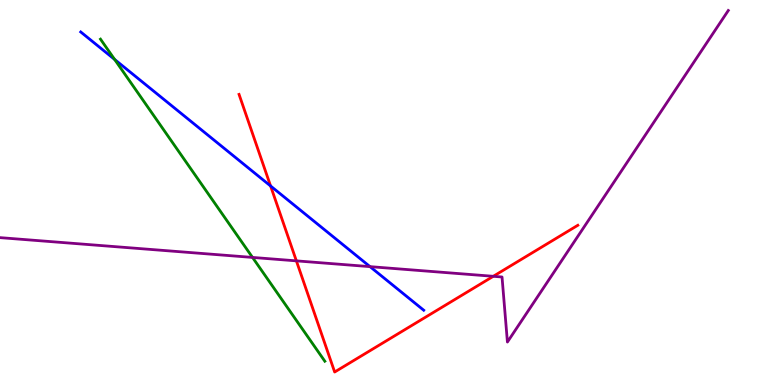[{'lines': ['blue', 'red'], 'intersections': [{'x': 3.49, 'y': 5.17}]}, {'lines': ['green', 'red'], 'intersections': []}, {'lines': ['purple', 'red'], 'intersections': [{'x': 3.82, 'y': 3.22}, {'x': 6.36, 'y': 2.82}]}, {'lines': ['blue', 'green'], 'intersections': [{'x': 1.48, 'y': 8.46}]}, {'lines': ['blue', 'purple'], 'intersections': [{'x': 4.77, 'y': 3.07}]}, {'lines': ['green', 'purple'], 'intersections': [{'x': 3.26, 'y': 3.31}]}]